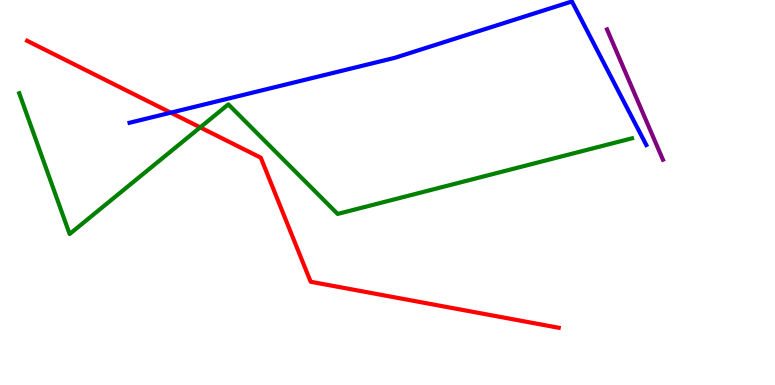[{'lines': ['blue', 'red'], 'intersections': [{'x': 2.2, 'y': 7.07}]}, {'lines': ['green', 'red'], 'intersections': [{'x': 2.58, 'y': 6.69}]}, {'lines': ['purple', 'red'], 'intersections': []}, {'lines': ['blue', 'green'], 'intersections': []}, {'lines': ['blue', 'purple'], 'intersections': []}, {'lines': ['green', 'purple'], 'intersections': []}]